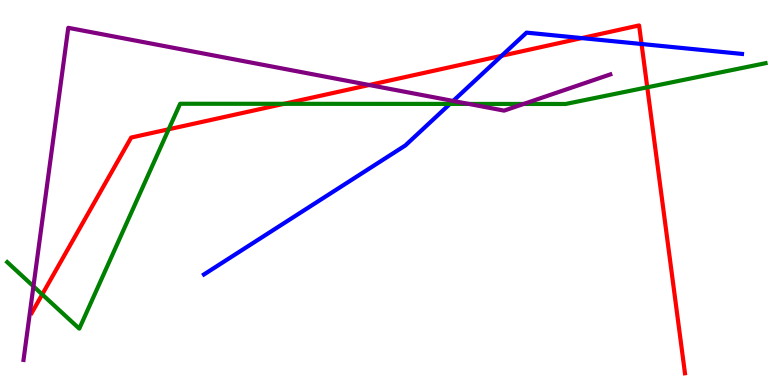[{'lines': ['blue', 'red'], 'intersections': [{'x': 6.47, 'y': 8.55}, {'x': 7.51, 'y': 9.01}, {'x': 8.28, 'y': 8.86}]}, {'lines': ['green', 'red'], 'intersections': [{'x': 0.545, 'y': 2.35}, {'x': 2.18, 'y': 6.64}, {'x': 3.66, 'y': 7.3}, {'x': 8.35, 'y': 7.73}]}, {'lines': ['purple', 'red'], 'intersections': [{'x': 4.76, 'y': 7.79}]}, {'lines': ['blue', 'green'], 'intersections': [{'x': 5.81, 'y': 7.3}]}, {'lines': ['blue', 'purple'], 'intersections': [{'x': 5.85, 'y': 7.38}]}, {'lines': ['green', 'purple'], 'intersections': [{'x': 0.431, 'y': 2.56}, {'x': 6.05, 'y': 7.3}, {'x': 6.76, 'y': 7.3}]}]